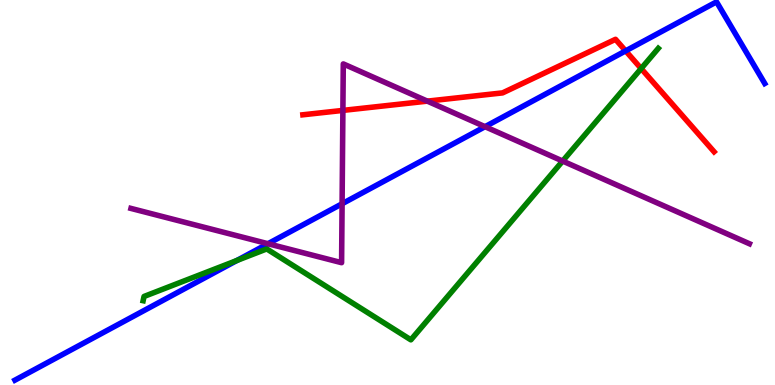[{'lines': ['blue', 'red'], 'intersections': [{'x': 8.07, 'y': 8.68}]}, {'lines': ['green', 'red'], 'intersections': [{'x': 8.27, 'y': 8.22}]}, {'lines': ['purple', 'red'], 'intersections': [{'x': 4.42, 'y': 7.13}, {'x': 5.51, 'y': 7.37}]}, {'lines': ['blue', 'green'], 'intersections': [{'x': 3.06, 'y': 3.23}]}, {'lines': ['blue', 'purple'], 'intersections': [{'x': 3.46, 'y': 3.67}, {'x': 4.41, 'y': 4.71}, {'x': 6.26, 'y': 6.71}]}, {'lines': ['green', 'purple'], 'intersections': [{'x': 7.26, 'y': 5.82}]}]